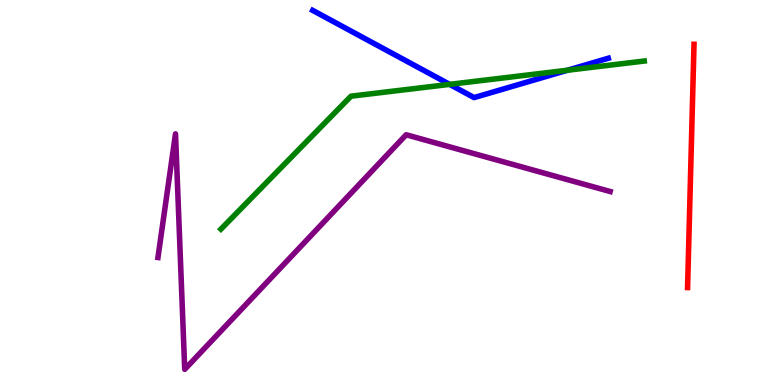[{'lines': ['blue', 'red'], 'intersections': []}, {'lines': ['green', 'red'], 'intersections': []}, {'lines': ['purple', 'red'], 'intersections': []}, {'lines': ['blue', 'green'], 'intersections': [{'x': 5.8, 'y': 7.81}, {'x': 7.32, 'y': 8.18}]}, {'lines': ['blue', 'purple'], 'intersections': []}, {'lines': ['green', 'purple'], 'intersections': []}]